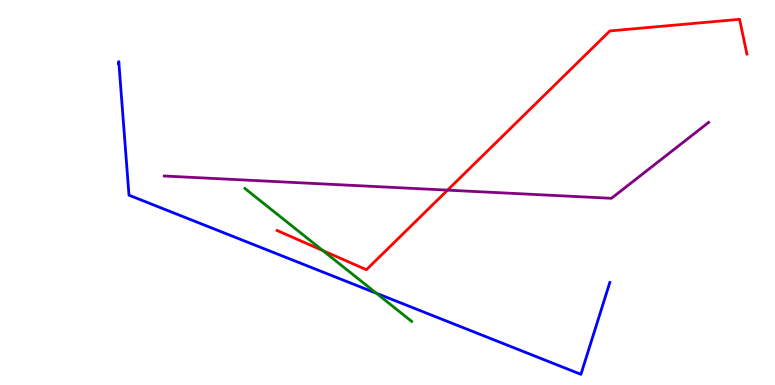[{'lines': ['blue', 'red'], 'intersections': []}, {'lines': ['green', 'red'], 'intersections': [{'x': 4.17, 'y': 3.49}]}, {'lines': ['purple', 'red'], 'intersections': [{'x': 5.78, 'y': 5.06}]}, {'lines': ['blue', 'green'], 'intersections': [{'x': 4.86, 'y': 2.38}]}, {'lines': ['blue', 'purple'], 'intersections': []}, {'lines': ['green', 'purple'], 'intersections': []}]